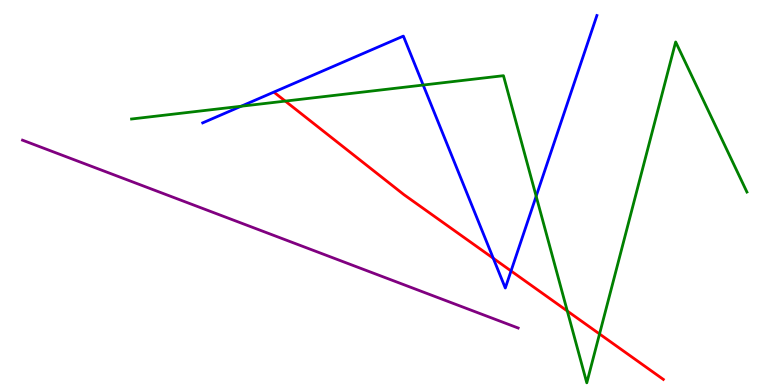[{'lines': ['blue', 'red'], 'intersections': [{'x': 6.36, 'y': 3.29}, {'x': 6.59, 'y': 2.96}]}, {'lines': ['green', 'red'], 'intersections': [{'x': 3.68, 'y': 7.37}, {'x': 7.32, 'y': 1.92}, {'x': 7.74, 'y': 1.33}]}, {'lines': ['purple', 'red'], 'intersections': []}, {'lines': ['blue', 'green'], 'intersections': [{'x': 3.11, 'y': 7.24}, {'x': 5.46, 'y': 7.79}, {'x': 6.92, 'y': 4.9}]}, {'lines': ['blue', 'purple'], 'intersections': []}, {'lines': ['green', 'purple'], 'intersections': []}]